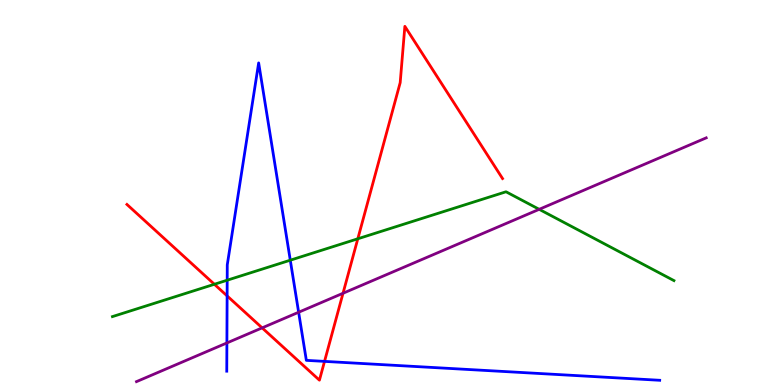[{'lines': ['blue', 'red'], 'intersections': [{'x': 2.93, 'y': 2.31}, {'x': 4.19, 'y': 0.613}]}, {'lines': ['green', 'red'], 'intersections': [{'x': 2.77, 'y': 2.62}, {'x': 4.62, 'y': 3.8}]}, {'lines': ['purple', 'red'], 'intersections': [{'x': 3.38, 'y': 1.48}, {'x': 4.43, 'y': 2.38}]}, {'lines': ['blue', 'green'], 'intersections': [{'x': 2.93, 'y': 2.72}, {'x': 3.75, 'y': 3.24}]}, {'lines': ['blue', 'purple'], 'intersections': [{'x': 2.93, 'y': 1.09}, {'x': 3.85, 'y': 1.89}]}, {'lines': ['green', 'purple'], 'intersections': [{'x': 6.96, 'y': 4.56}]}]